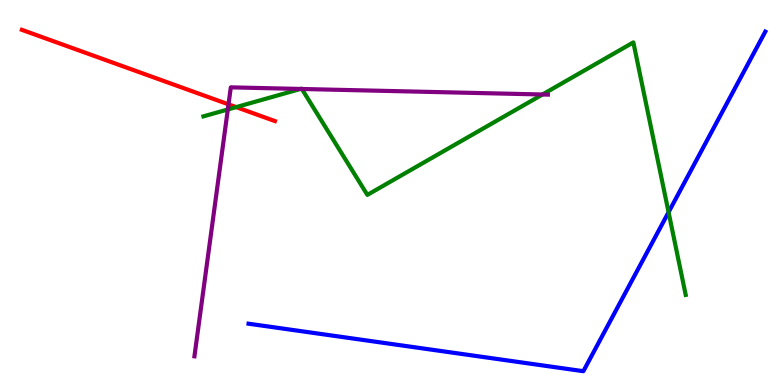[{'lines': ['blue', 'red'], 'intersections': []}, {'lines': ['green', 'red'], 'intersections': [{'x': 3.05, 'y': 7.22}]}, {'lines': ['purple', 'red'], 'intersections': [{'x': 2.95, 'y': 7.29}]}, {'lines': ['blue', 'green'], 'intersections': [{'x': 8.63, 'y': 4.49}]}, {'lines': ['blue', 'purple'], 'intersections': []}, {'lines': ['green', 'purple'], 'intersections': [{'x': 2.94, 'y': 7.16}, {'x': 3.88, 'y': 7.69}, {'x': 3.9, 'y': 7.69}, {'x': 7.0, 'y': 7.55}]}]